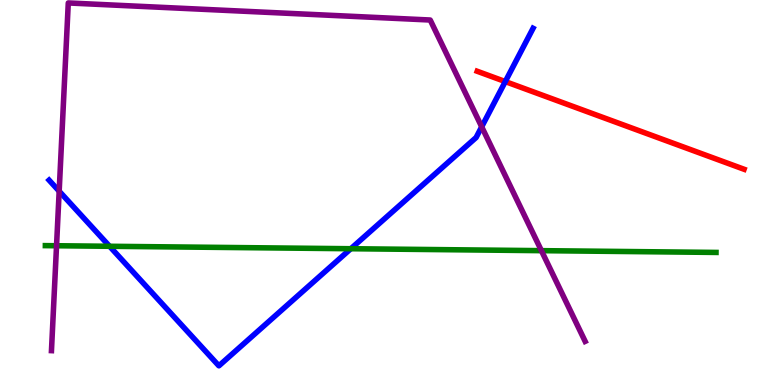[{'lines': ['blue', 'red'], 'intersections': [{'x': 6.52, 'y': 7.88}]}, {'lines': ['green', 'red'], 'intersections': []}, {'lines': ['purple', 'red'], 'intersections': []}, {'lines': ['blue', 'green'], 'intersections': [{'x': 1.41, 'y': 3.6}, {'x': 4.53, 'y': 3.54}]}, {'lines': ['blue', 'purple'], 'intersections': [{'x': 0.764, 'y': 5.03}, {'x': 6.22, 'y': 6.71}]}, {'lines': ['green', 'purple'], 'intersections': [{'x': 0.73, 'y': 3.62}, {'x': 6.99, 'y': 3.49}]}]